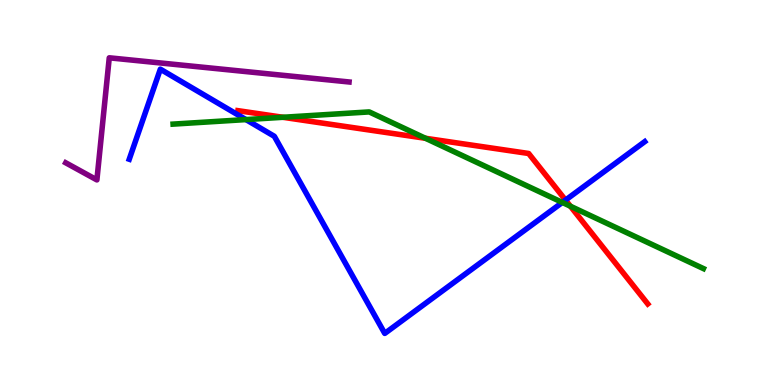[{'lines': ['blue', 'red'], 'intersections': [{'x': 7.3, 'y': 4.8}]}, {'lines': ['green', 'red'], 'intersections': [{'x': 3.65, 'y': 6.95}, {'x': 5.49, 'y': 6.41}, {'x': 7.36, 'y': 4.64}]}, {'lines': ['purple', 'red'], 'intersections': []}, {'lines': ['blue', 'green'], 'intersections': [{'x': 3.17, 'y': 6.89}, {'x': 7.26, 'y': 4.74}]}, {'lines': ['blue', 'purple'], 'intersections': []}, {'lines': ['green', 'purple'], 'intersections': []}]